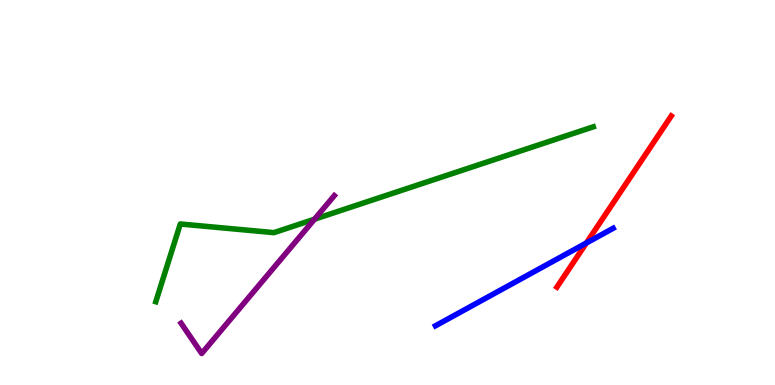[{'lines': ['blue', 'red'], 'intersections': [{'x': 7.57, 'y': 3.69}]}, {'lines': ['green', 'red'], 'intersections': []}, {'lines': ['purple', 'red'], 'intersections': []}, {'lines': ['blue', 'green'], 'intersections': []}, {'lines': ['blue', 'purple'], 'intersections': []}, {'lines': ['green', 'purple'], 'intersections': [{'x': 4.06, 'y': 4.31}]}]